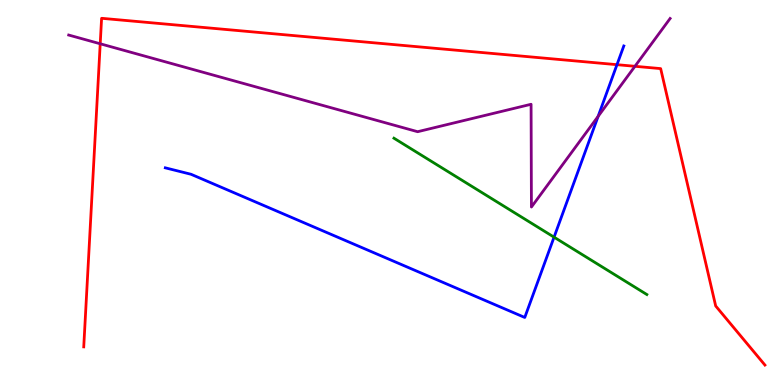[{'lines': ['blue', 'red'], 'intersections': [{'x': 7.96, 'y': 8.32}]}, {'lines': ['green', 'red'], 'intersections': []}, {'lines': ['purple', 'red'], 'intersections': [{'x': 1.29, 'y': 8.86}, {'x': 8.19, 'y': 8.28}]}, {'lines': ['blue', 'green'], 'intersections': [{'x': 7.15, 'y': 3.84}]}, {'lines': ['blue', 'purple'], 'intersections': [{'x': 7.72, 'y': 6.98}]}, {'lines': ['green', 'purple'], 'intersections': []}]